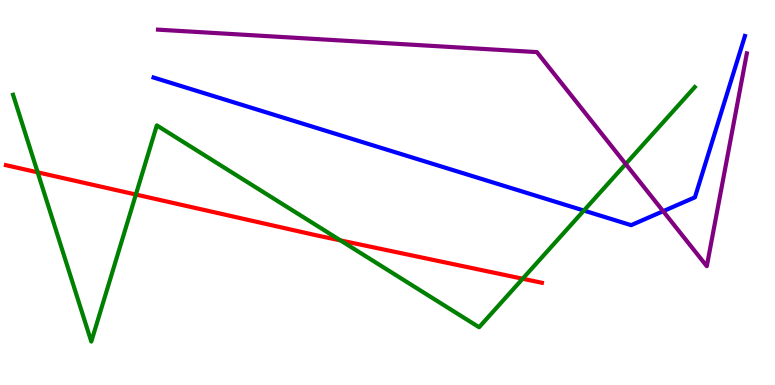[{'lines': ['blue', 'red'], 'intersections': []}, {'lines': ['green', 'red'], 'intersections': [{'x': 0.486, 'y': 5.52}, {'x': 1.75, 'y': 4.95}, {'x': 4.39, 'y': 3.76}, {'x': 6.74, 'y': 2.76}]}, {'lines': ['purple', 'red'], 'intersections': []}, {'lines': ['blue', 'green'], 'intersections': [{'x': 7.53, 'y': 4.53}]}, {'lines': ['blue', 'purple'], 'intersections': [{'x': 8.56, 'y': 4.51}]}, {'lines': ['green', 'purple'], 'intersections': [{'x': 8.07, 'y': 5.74}]}]